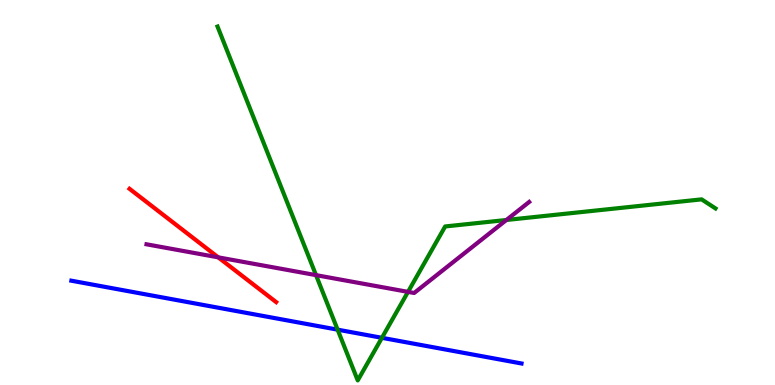[{'lines': ['blue', 'red'], 'intersections': []}, {'lines': ['green', 'red'], 'intersections': []}, {'lines': ['purple', 'red'], 'intersections': [{'x': 2.82, 'y': 3.32}]}, {'lines': ['blue', 'green'], 'intersections': [{'x': 4.36, 'y': 1.44}, {'x': 4.93, 'y': 1.23}]}, {'lines': ['blue', 'purple'], 'intersections': []}, {'lines': ['green', 'purple'], 'intersections': [{'x': 4.08, 'y': 2.85}, {'x': 5.26, 'y': 2.42}, {'x': 6.53, 'y': 4.29}]}]